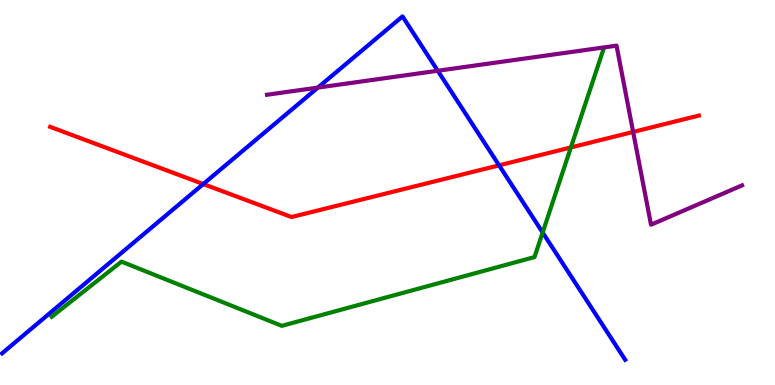[{'lines': ['blue', 'red'], 'intersections': [{'x': 2.62, 'y': 5.22}, {'x': 6.44, 'y': 5.71}]}, {'lines': ['green', 'red'], 'intersections': [{'x': 7.37, 'y': 6.17}]}, {'lines': ['purple', 'red'], 'intersections': [{'x': 8.17, 'y': 6.57}]}, {'lines': ['blue', 'green'], 'intersections': [{'x': 7.0, 'y': 3.96}]}, {'lines': ['blue', 'purple'], 'intersections': [{'x': 4.1, 'y': 7.72}, {'x': 5.65, 'y': 8.16}]}, {'lines': ['green', 'purple'], 'intersections': []}]